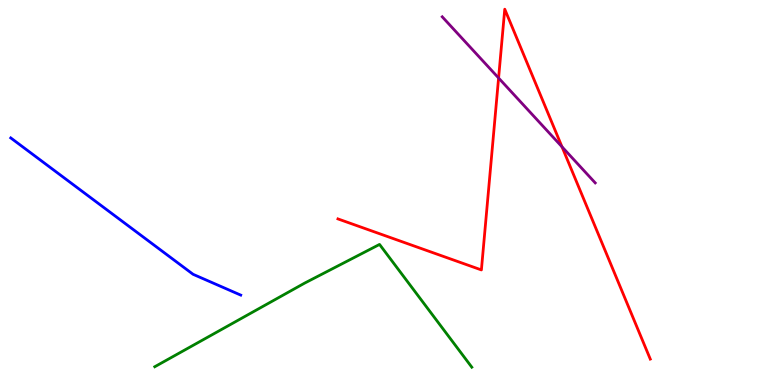[{'lines': ['blue', 'red'], 'intersections': []}, {'lines': ['green', 'red'], 'intersections': []}, {'lines': ['purple', 'red'], 'intersections': [{'x': 6.43, 'y': 7.97}, {'x': 7.25, 'y': 6.19}]}, {'lines': ['blue', 'green'], 'intersections': []}, {'lines': ['blue', 'purple'], 'intersections': []}, {'lines': ['green', 'purple'], 'intersections': []}]